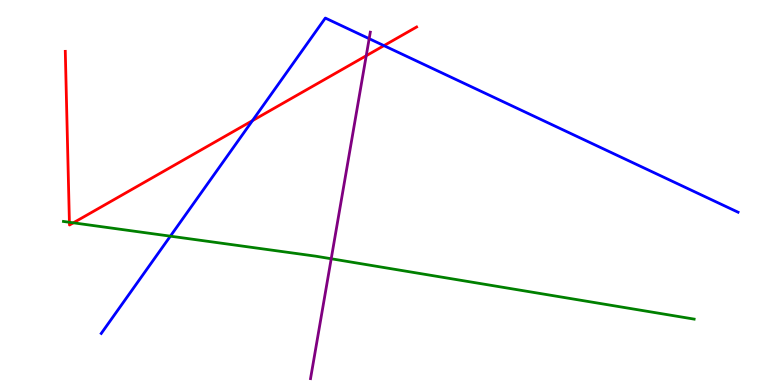[{'lines': ['blue', 'red'], 'intersections': [{'x': 3.26, 'y': 6.87}, {'x': 4.95, 'y': 8.81}]}, {'lines': ['green', 'red'], 'intersections': [{'x': 0.896, 'y': 4.23}, {'x': 0.946, 'y': 4.21}]}, {'lines': ['purple', 'red'], 'intersections': [{'x': 4.73, 'y': 8.55}]}, {'lines': ['blue', 'green'], 'intersections': [{'x': 2.2, 'y': 3.87}]}, {'lines': ['blue', 'purple'], 'intersections': [{'x': 4.76, 'y': 9.0}]}, {'lines': ['green', 'purple'], 'intersections': [{'x': 4.27, 'y': 3.28}]}]